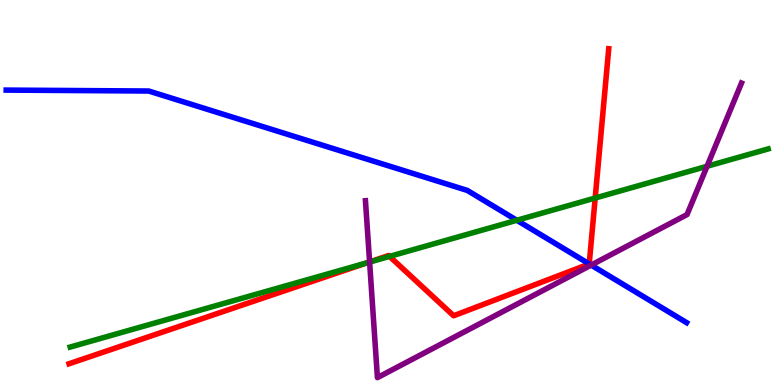[{'lines': ['blue', 'red'], 'intersections': [{'x': 7.6, 'y': 3.14}]}, {'lines': ['green', 'red'], 'intersections': [{'x': 4.74, 'y': 3.18}, {'x': 5.03, 'y': 3.34}, {'x': 7.68, 'y': 4.86}]}, {'lines': ['purple', 'red'], 'intersections': [{'x': 4.77, 'y': 3.2}]}, {'lines': ['blue', 'green'], 'intersections': [{'x': 6.67, 'y': 4.28}]}, {'lines': ['blue', 'purple'], 'intersections': [{'x': 7.63, 'y': 3.11}]}, {'lines': ['green', 'purple'], 'intersections': [{'x': 4.77, 'y': 3.19}, {'x': 9.12, 'y': 5.68}]}]